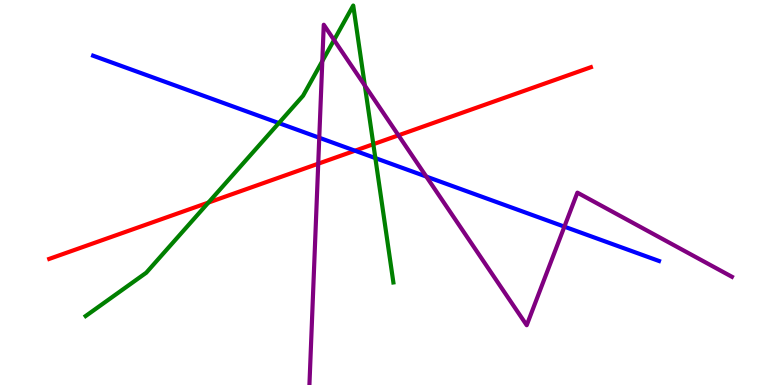[{'lines': ['blue', 'red'], 'intersections': [{'x': 4.58, 'y': 6.09}]}, {'lines': ['green', 'red'], 'intersections': [{'x': 2.69, 'y': 4.74}, {'x': 4.82, 'y': 6.25}]}, {'lines': ['purple', 'red'], 'intersections': [{'x': 4.11, 'y': 5.75}, {'x': 5.14, 'y': 6.49}]}, {'lines': ['blue', 'green'], 'intersections': [{'x': 3.6, 'y': 6.8}, {'x': 4.84, 'y': 5.89}]}, {'lines': ['blue', 'purple'], 'intersections': [{'x': 4.12, 'y': 6.42}, {'x': 5.5, 'y': 5.41}, {'x': 7.28, 'y': 4.11}]}, {'lines': ['green', 'purple'], 'intersections': [{'x': 4.16, 'y': 8.41}, {'x': 4.31, 'y': 8.96}, {'x': 4.71, 'y': 7.78}]}]